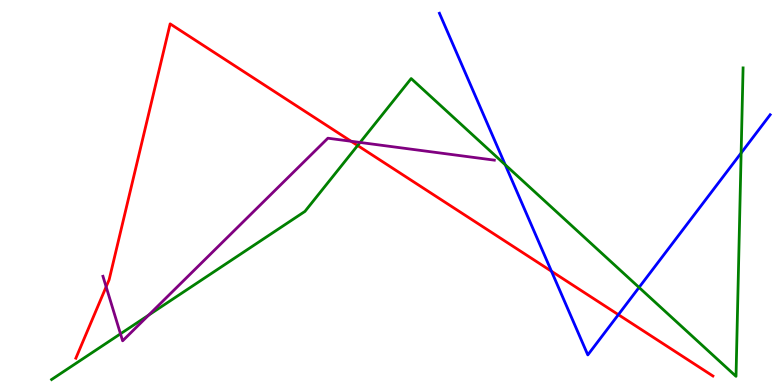[{'lines': ['blue', 'red'], 'intersections': [{'x': 7.12, 'y': 2.95}, {'x': 7.98, 'y': 1.83}]}, {'lines': ['green', 'red'], 'intersections': [{'x': 4.61, 'y': 6.22}]}, {'lines': ['purple', 'red'], 'intersections': [{'x': 1.37, 'y': 2.55}, {'x': 4.53, 'y': 6.33}]}, {'lines': ['blue', 'green'], 'intersections': [{'x': 6.52, 'y': 5.72}, {'x': 8.25, 'y': 2.53}, {'x': 9.56, 'y': 6.03}]}, {'lines': ['blue', 'purple'], 'intersections': []}, {'lines': ['green', 'purple'], 'intersections': [{'x': 1.55, 'y': 1.33}, {'x': 1.92, 'y': 1.82}, {'x': 4.65, 'y': 6.3}]}]